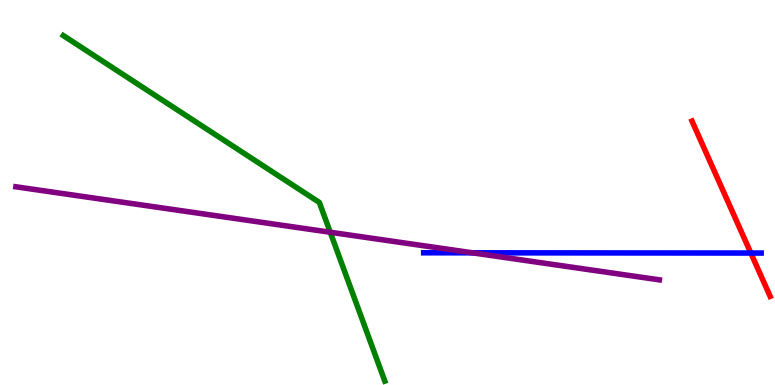[{'lines': ['blue', 'red'], 'intersections': [{'x': 9.69, 'y': 3.43}]}, {'lines': ['green', 'red'], 'intersections': []}, {'lines': ['purple', 'red'], 'intersections': []}, {'lines': ['blue', 'green'], 'intersections': []}, {'lines': ['blue', 'purple'], 'intersections': [{'x': 6.1, 'y': 3.43}]}, {'lines': ['green', 'purple'], 'intersections': [{'x': 4.26, 'y': 3.97}]}]